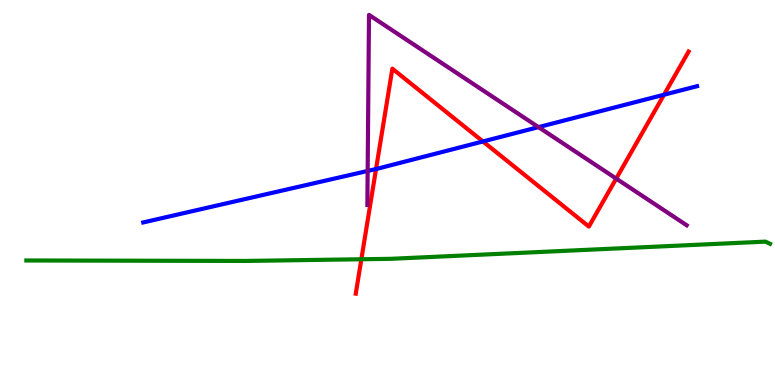[{'lines': ['blue', 'red'], 'intersections': [{'x': 4.85, 'y': 5.61}, {'x': 6.23, 'y': 6.33}, {'x': 8.57, 'y': 7.54}]}, {'lines': ['green', 'red'], 'intersections': [{'x': 4.66, 'y': 3.27}]}, {'lines': ['purple', 'red'], 'intersections': [{'x': 7.95, 'y': 5.36}]}, {'lines': ['blue', 'green'], 'intersections': []}, {'lines': ['blue', 'purple'], 'intersections': [{'x': 4.74, 'y': 5.56}, {'x': 6.95, 'y': 6.7}]}, {'lines': ['green', 'purple'], 'intersections': []}]